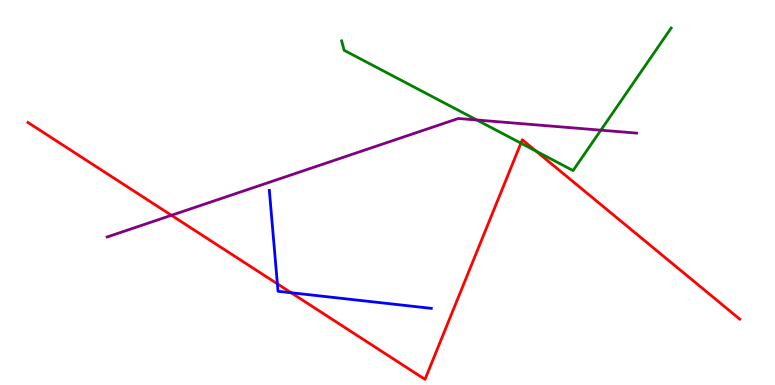[{'lines': ['blue', 'red'], 'intersections': [{'x': 3.58, 'y': 2.63}, {'x': 3.76, 'y': 2.4}]}, {'lines': ['green', 'red'], 'intersections': [{'x': 6.72, 'y': 6.28}, {'x': 6.92, 'y': 6.07}]}, {'lines': ['purple', 'red'], 'intersections': [{'x': 2.21, 'y': 4.41}]}, {'lines': ['blue', 'green'], 'intersections': []}, {'lines': ['blue', 'purple'], 'intersections': []}, {'lines': ['green', 'purple'], 'intersections': [{'x': 6.15, 'y': 6.88}, {'x': 7.75, 'y': 6.62}]}]